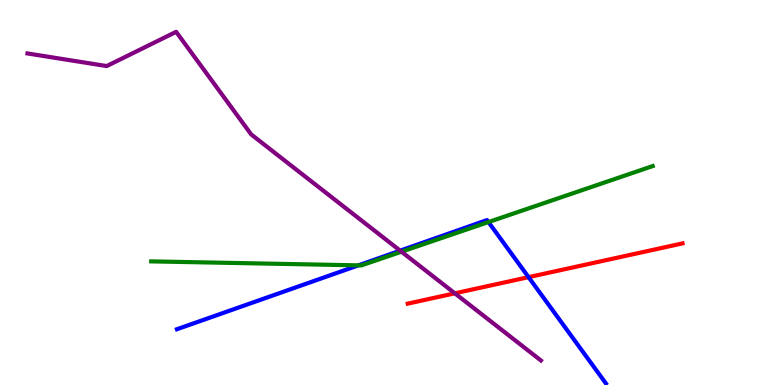[{'lines': ['blue', 'red'], 'intersections': [{'x': 6.82, 'y': 2.8}]}, {'lines': ['green', 'red'], 'intersections': []}, {'lines': ['purple', 'red'], 'intersections': [{'x': 5.87, 'y': 2.38}]}, {'lines': ['blue', 'green'], 'intersections': [{'x': 4.62, 'y': 3.11}, {'x': 6.3, 'y': 4.23}]}, {'lines': ['blue', 'purple'], 'intersections': [{'x': 5.16, 'y': 3.49}]}, {'lines': ['green', 'purple'], 'intersections': [{'x': 5.18, 'y': 3.46}]}]